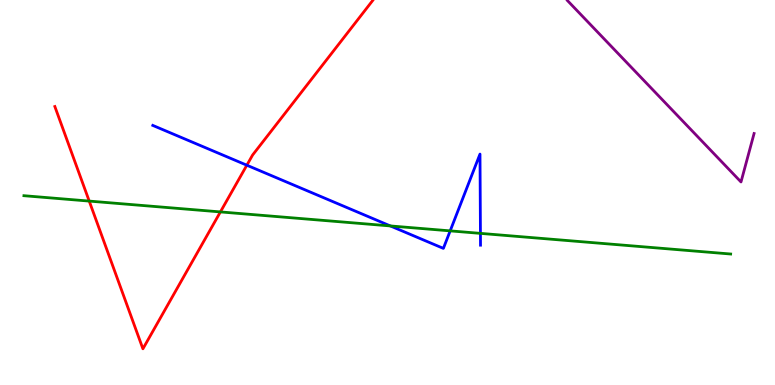[{'lines': ['blue', 'red'], 'intersections': [{'x': 3.18, 'y': 5.71}]}, {'lines': ['green', 'red'], 'intersections': [{'x': 1.15, 'y': 4.78}, {'x': 2.84, 'y': 4.5}]}, {'lines': ['purple', 'red'], 'intersections': []}, {'lines': ['blue', 'green'], 'intersections': [{'x': 5.04, 'y': 4.13}, {'x': 5.81, 'y': 4.0}, {'x': 6.2, 'y': 3.94}]}, {'lines': ['blue', 'purple'], 'intersections': []}, {'lines': ['green', 'purple'], 'intersections': []}]